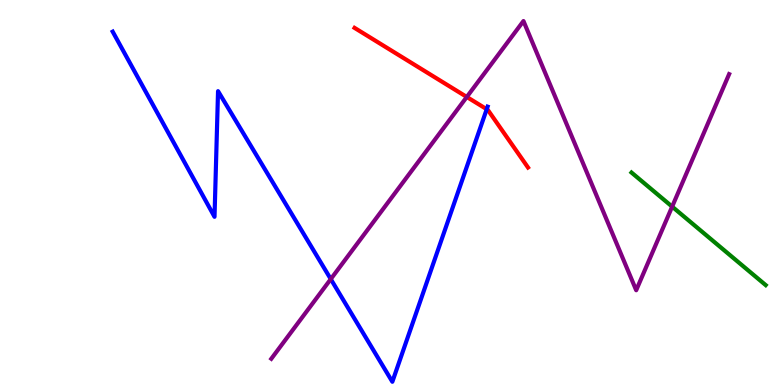[{'lines': ['blue', 'red'], 'intersections': [{'x': 6.28, 'y': 7.16}]}, {'lines': ['green', 'red'], 'intersections': []}, {'lines': ['purple', 'red'], 'intersections': [{'x': 6.02, 'y': 7.48}]}, {'lines': ['blue', 'green'], 'intersections': []}, {'lines': ['blue', 'purple'], 'intersections': [{'x': 4.27, 'y': 2.75}]}, {'lines': ['green', 'purple'], 'intersections': [{'x': 8.67, 'y': 4.63}]}]